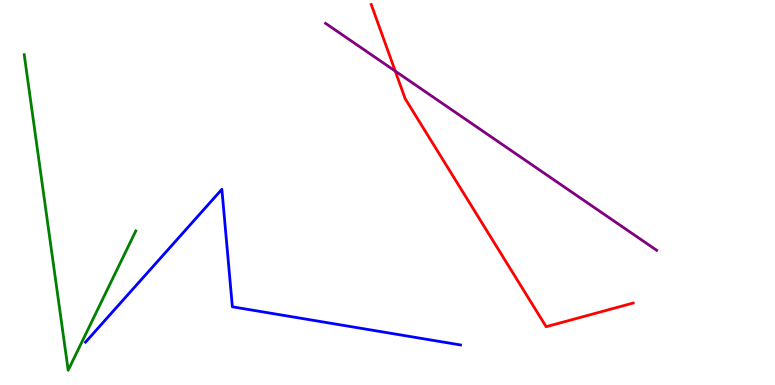[{'lines': ['blue', 'red'], 'intersections': []}, {'lines': ['green', 'red'], 'intersections': []}, {'lines': ['purple', 'red'], 'intersections': [{'x': 5.1, 'y': 8.15}]}, {'lines': ['blue', 'green'], 'intersections': []}, {'lines': ['blue', 'purple'], 'intersections': []}, {'lines': ['green', 'purple'], 'intersections': []}]